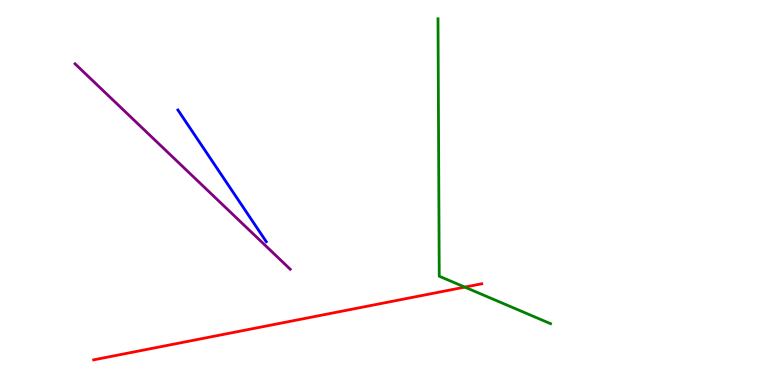[{'lines': ['blue', 'red'], 'intersections': []}, {'lines': ['green', 'red'], 'intersections': [{'x': 6.0, 'y': 2.54}]}, {'lines': ['purple', 'red'], 'intersections': []}, {'lines': ['blue', 'green'], 'intersections': []}, {'lines': ['blue', 'purple'], 'intersections': []}, {'lines': ['green', 'purple'], 'intersections': []}]